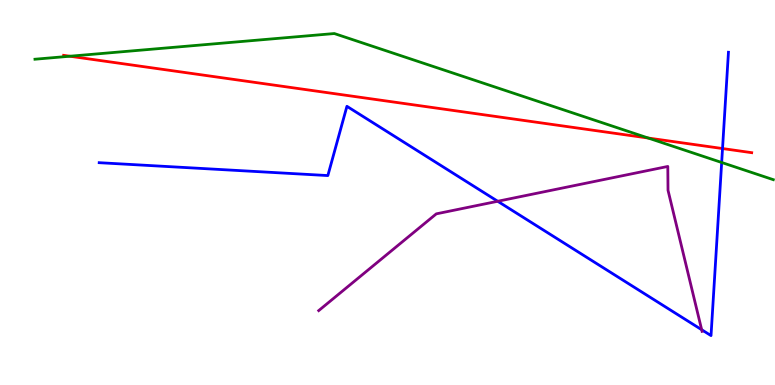[{'lines': ['blue', 'red'], 'intersections': [{'x': 9.32, 'y': 6.14}]}, {'lines': ['green', 'red'], 'intersections': [{'x': 0.902, 'y': 8.54}, {'x': 8.36, 'y': 6.41}]}, {'lines': ['purple', 'red'], 'intersections': []}, {'lines': ['blue', 'green'], 'intersections': [{'x': 9.31, 'y': 5.78}]}, {'lines': ['blue', 'purple'], 'intersections': [{'x': 6.42, 'y': 4.77}, {'x': 9.05, 'y': 1.44}]}, {'lines': ['green', 'purple'], 'intersections': []}]